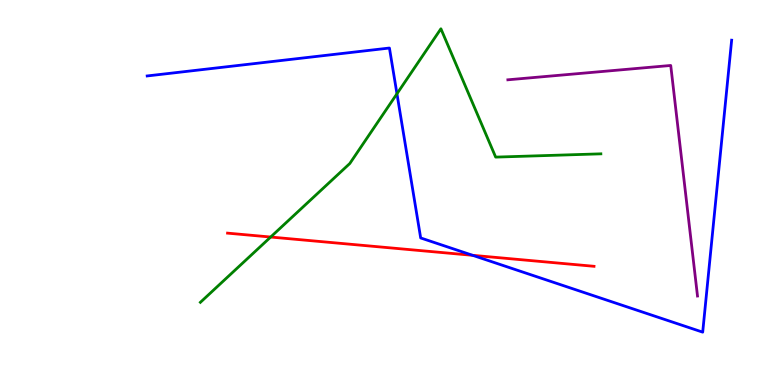[{'lines': ['blue', 'red'], 'intersections': [{'x': 6.1, 'y': 3.37}]}, {'lines': ['green', 'red'], 'intersections': [{'x': 3.49, 'y': 3.84}]}, {'lines': ['purple', 'red'], 'intersections': []}, {'lines': ['blue', 'green'], 'intersections': [{'x': 5.12, 'y': 7.56}]}, {'lines': ['blue', 'purple'], 'intersections': []}, {'lines': ['green', 'purple'], 'intersections': []}]